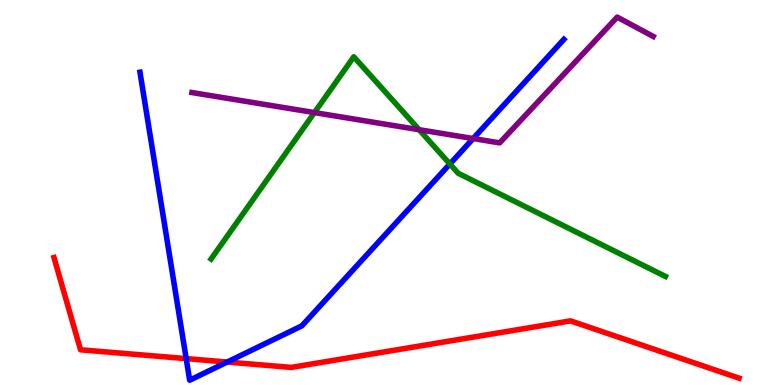[{'lines': ['blue', 'red'], 'intersections': [{'x': 2.4, 'y': 0.685}, {'x': 2.93, 'y': 0.596}]}, {'lines': ['green', 'red'], 'intersections': []}, {'lines': ['purple', 'red'], 'intersections': []}, {'lines': ['blue', 'green'], 'intersections': [{'x': 5.8, 'y': 5.74}]}, {'lines': ['blue', 'purple'], 'intersections': [{'x': 6.11, 'y': 6.4}]}, {'lines': ['green', 'purple'], 'intersections': [{'x': 4.06, 'y': 7.08}, {'x': 5.41, 'y': 6.63}]}]